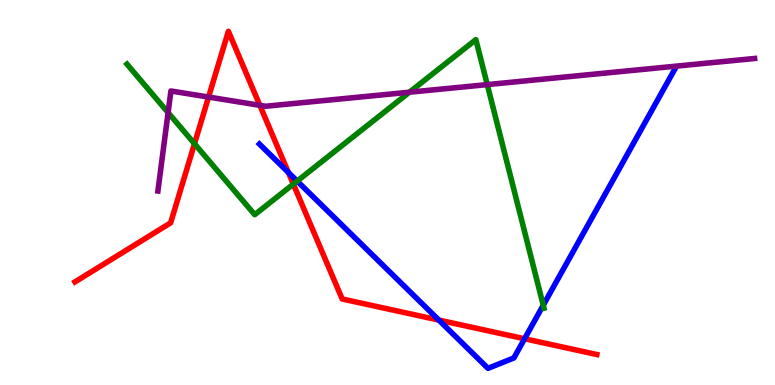[{'lines': ['blue', 'red'], 'intersections': [{'x': 3.72, 'y': 5.52}, {'x': 5.66, 'y': 1.69}, {'x': 6.77, 'y': 1.2}]}, {'lines': ['green', 'red'], 'intersections': [{'x': 2.51, 'y': 6.27}, {'x': 3.79, 'y': 5.22}]}, {'lines': ['purple', 'red'], 'intersections': [{'x': 2.69, 'y': 7.48}, {'x': 3.35, 'y': 7.26}]}, {'lines': ['blue', 'green'], 'intersections': [{'x': 3.83, 'y': 5.3}, {'x': 7.01, 'y': 2.07}]}, {'lines': ['blue', 'purple'], 'intersections': []}, {'lines': ['green', 'purple'], 'intersections': [{'x': 2.17, 'y': 7.08}, {'x': 5.28, 'y': 7.61}, {'x': 6.29, 'y': 7.8}]}]